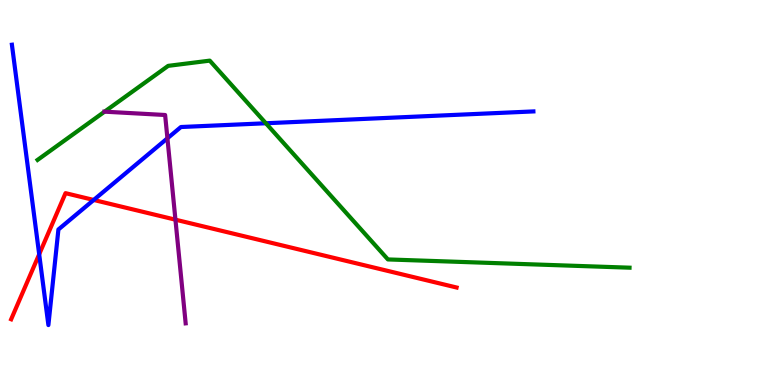[{'lines': ['blue', 'red'], 'intersections': [{'x': 0.506, 'y': 3.4}, {'x': 1.21, 'y': 4.81}]}, {'lines': ['green', 'red'], 'intersections': []}, {'lines': ['purple', 'red'], 'intersections': [{'x': 2.26, 'y': 4.29}]}, {'lines': ['blue', 'green'], 'intersections': [{'x': 3.43, 'y': 6.8}]}, {'lines': ['blue', 'purple'], 'intersections': [{'x': 2.16, 'y': 6.41}]}, {'lines': ['green', 'purple'], 'intersections': [{'x': 1.35, 'y': 7.1}]}]